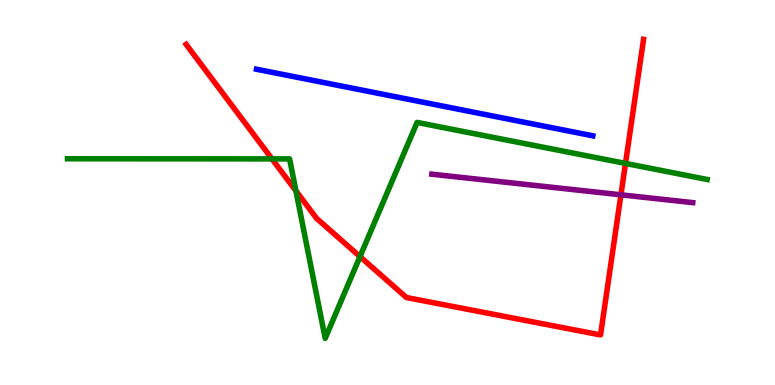[{'lines': ['blue', 'red'], 'intersections': []}, {'lines': ['green', 'red'], 'intersections': [{'x': 3.51, 'y': 5.87}, {'x': 3.82, 'y': 5.04}, {'x': 4.64, 'y': 3.33}, {'x': 8.07, 'y': 5.76}]}, {'lines': ['purple', 'red'], 'intersections': [{'x': 8.01, 'y': 4.94}]}, {'lines': ['blue', 'green'], 'intersections': []}, {'lines': ['blue', 'purple'], 'intersections': []}, {'lines': ['green', 'purple'], 'intersections': []}]